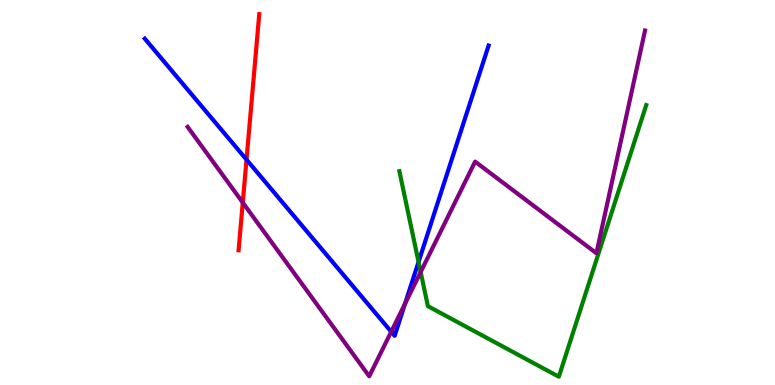[{'lines': ['blue', 'red'], 'intersections': [{'x': 3.18, 'y': 5.85}]}, {'lines': ['green', 'red'], 'intersections': []}, {'lines': ['purple', 'red'], 'intersections': [{'x': 3.13, 'y': 4.74}]}, {'lines': ['blue', 'green'], 'intersections': [{'x': 5.4, 'y': 3.2}]}, {'lines': ['blue', 'purple'], 'intersections': [{'x': 5.05, 'y': 1.38}, {'x': 5.23, 'y': 2.11}]}, {'lines': ['green', 'purple'], 'intersections': [{'x': 5.43, 'y': 2.93}]}]